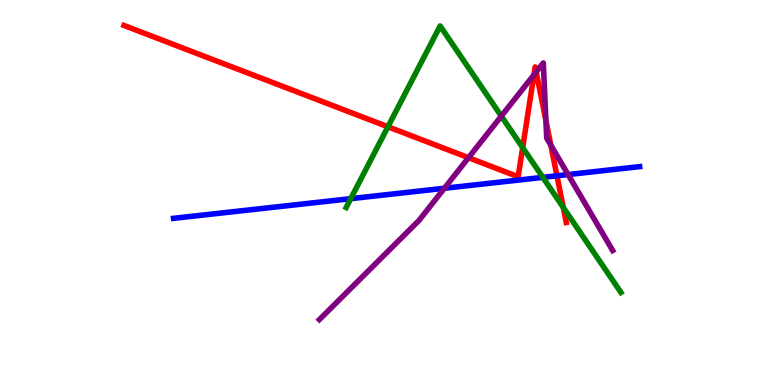[{'lines': ['blue', 'red'], 'intersections': [{'x': 7.19, 'y': 5.43}]}, {'lines': ['green', 'red'], 'intersections': [{'x': 5.01, 'y': 6.71}, {'x': 6.74, 'y': 6.17}, {'x': 7.27, 'y': 4.61}]}, {'lines': ['purple', 'red'], 'intersections': [{'x': 6.05, 'y': 5.9}, {'x': 6.89, 'y': 8.06}, {'x': 6.92, 'y': 8.13}, {'x': 7.04, 'y': 6.87}, {'x': 7.11, 'y': 6.23}]}, {'lines': ['blue', 'green'], 'intersections': [{'x': 4.53, 'y': 4.84}, {'x': 7.0, 'y': 5.39}]}, {'lines': ['blue', 'purple'], 'intersections': [{'x': 5.73, 'y': 5.11}, {'x': 7.33, 'y': 5.47}]}, {'lines': ['green', 'purple'], 'intersections': [{'x': 6.47, 'y': 6.98}]}]